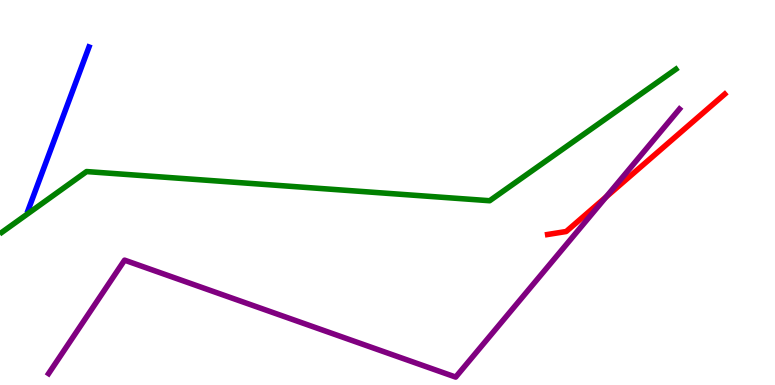[{'lines': ['blue', 'red'], 'intersections': []}, {'lines': ['green', 'red'], 'intersections': []}, {'lines': ['purple', 'red'], 'intersections': [{'x': 7.82, 'y': 4.88}]}, {'lines': ['blue', 'green'], 'intersections': []}, {'lines': ['blue', 'purple'], 'intersections': []}, {'lines': ['green', 'purple'], 'intersections': []}]